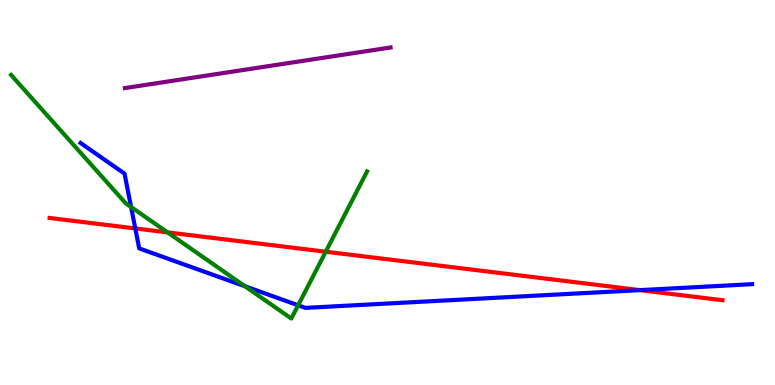[{'lines': ['blue', 'red'], 'intersections': [{'x': 1.75, 'y': 4.07}, {'x': 8.26, 'y': 2.46}]}, {'lines': ['green', 'red'], 'intersections': [{'x': 2.16, 'y': 3.96}, {'x': 4.2, 'y': 3.46}]}, {'lines': ['purple', 'red'], 'intersections': []}, {'lines': ['blue', 'green'], 'intersections': [{'x': 1.69, 'y': 4.62}, {'x': 3.16, 'y': 2.57}, {'x': 3.85, 'y': 2.07}]}, {'lines': ['blue', 'purple'], 'intersections': []}, {'lines': ['green', 'purple'], 'intersections': []}]